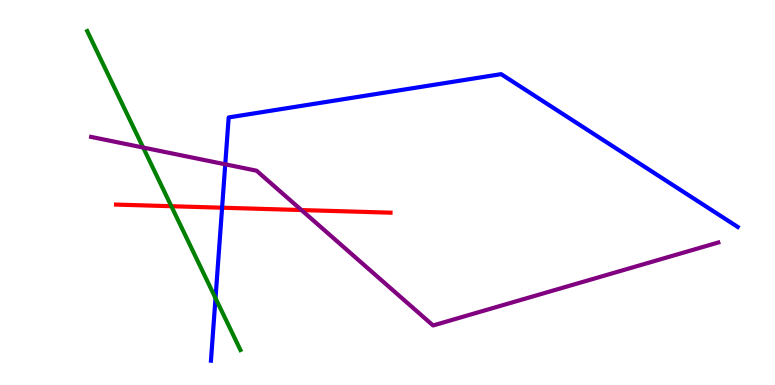[{'lines': ['blue', 'red'], 'intersections': [{'x': 2.87, 'y': 4.6}]}, {'lines': ['green', 'red'], 'intersections': [{'x': 2.21, 'y': 4.64}]}, {'lines': ['purple', 'red'], 'intersections': [{'x': 3.89, 'y': 4.54}]}, {'lines': ['blue', 'green'], 'intersections': [{'x': 2.78, 'y': 2.26}]}, {'lines': ['blue', 'purple'], 'intersections': [{'x': 2.91, 'y': 5.73}]}, {'lines': ['green', 'purple'], 'intersections': [{'x': 1.85, 'y': 6.17}]}]